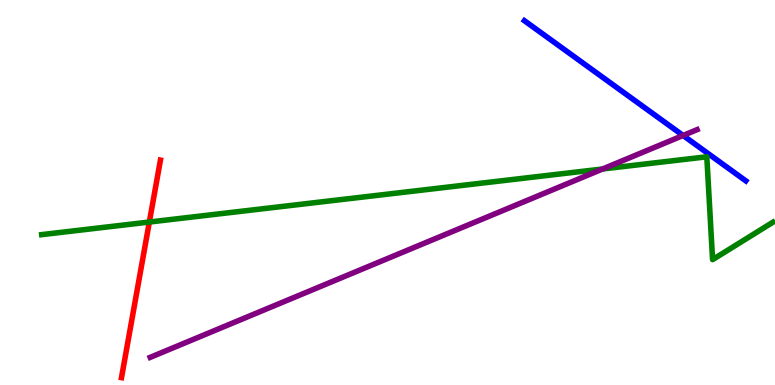[{'lines': ['blue', 'red'], 'intersections': []}, {'lines': ['green', 'red'], 'intersections': [{'x': 1.93, 'y': 4.23}]}, {'lines': ['purple', 'red'], 'intersections': []}, {'lines': ['blue', 'green'], 'intersections': []}, {'lines': ['blue', 'purple'], 'intersections': [{'x': 8.81, 'y': 6.48}]}, {'lines': ['green', 'purple'], 'intersections': [{'x': 7.78, 'y': 5.61}]}]